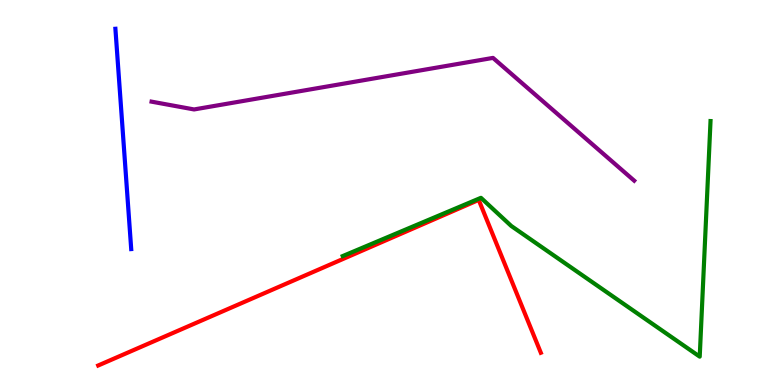[{'lines': ['blue', 'red'], 'intersections': []}, {'lines': ['green', 'red'], 'intersections': []}, {'lines': ['purple', 'red'], 'intersections': []}, {'lines': ['blue', 'green'], 'intersections': []}, {'lines': ['blue', 'purple'], 'intersections': []}, {'lines': ['green', 'purple'], 'intersections': []}]